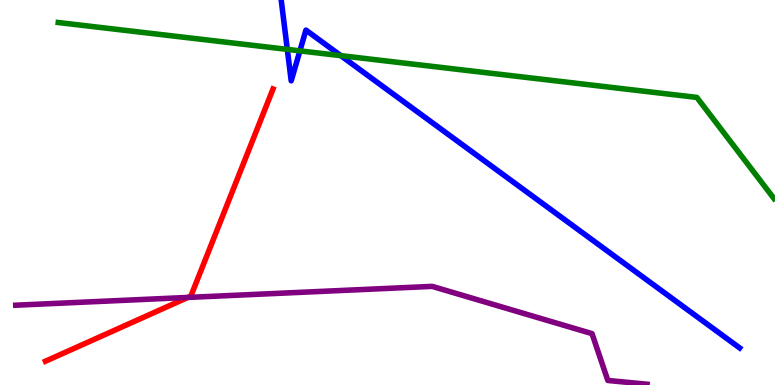[{'lines': ['blue', 'red'], 'intersections': []}, {'lines': ['green', 'red'], 'intersections': []}, {'lines': ['purple', 'red'], 'intersections': [{'x': 2.42, 'y': 2.27}]}, {'lines': ['blue', 'green'], 'intersections': [{'x': 3.71, 'y': 8.72}, {'x': 3.87, 'y': 8.68}, {'x': 4.4, 'y': 8.55}]}, {'lines': ['blue', 'purple'], 'intersections': []}, {'lines': ['green', 'purple'], 'intersections': []}]